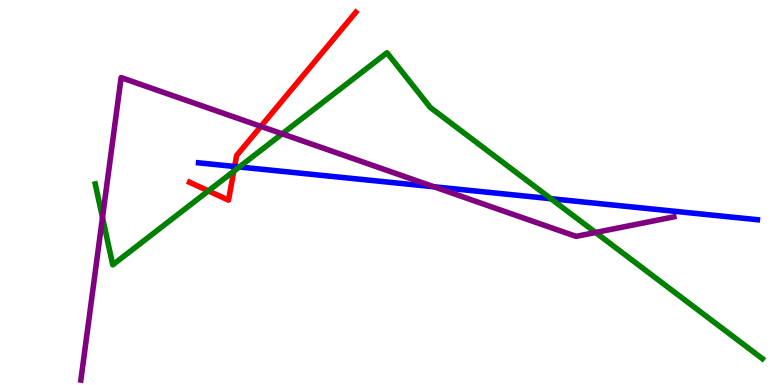[{'lines': ['blue', 'red'], 'intersections': [{'x': 3.03, 'y': 5.68}]}, {'lines': ['green', 'red'], 'intersections': [{'x': 2.69, 'y': 5.04}, {'x': 3.02, 'y': 5.55}]}, {'lines': ['purple', 'red'], 'intersections': [{'x': 3.37, 'y': 6.72}]}, {'lines': ['blue', 'green'], 'intersections': [{'x': 3.09, 'y': 5.66}, {'x': 7.11, 'y': 4.84}]}, {'lines': ['blue', 'purple'], 'intersections': [{'x': 5.6, 'y': 5.15}]}, {'lines': ['green', 'purple'], 'intersections': [{'x': 1.32, 'y': 4.35}, {'x': 3.64, 'y': 6.52}, {'x': 7.68, 'y': 3.96}]}]